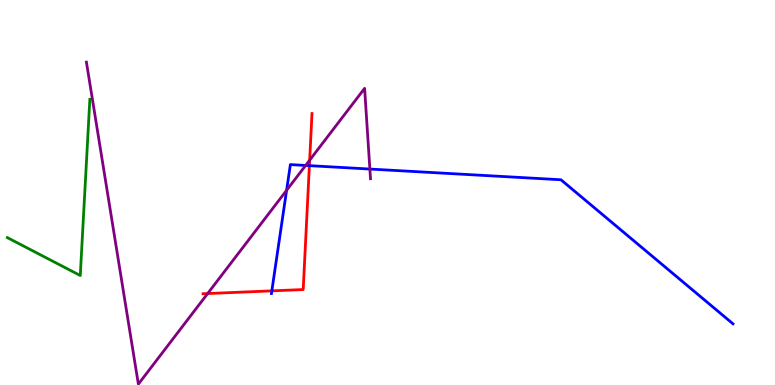[{'lines': ['blue', 'red'], 'intersections': [{'x': 3.51, 'y': 2.44}, {'x': 3.99, 'y': 5.7}]}, {'lines': ['green', 'red'], 'intersections': []}, {'lines': ['purple', 'red'], 'intersections': [{'x': 2.68, 'y': 2.38}, {'x': 4.0, 'y': 5.84}]}, {'lines': ['blue', 'green'], 'intersections': []}, {'lines': ['blue', 'purple'], 'intersections': [{'x': 3.7, 'y': 5.06}, {'x': 3.94, 'y': 5.7}, {'x': 4.77, 'y': 5.61}]}, {'lines': ['green', 'purple'], 'intersections': []}]